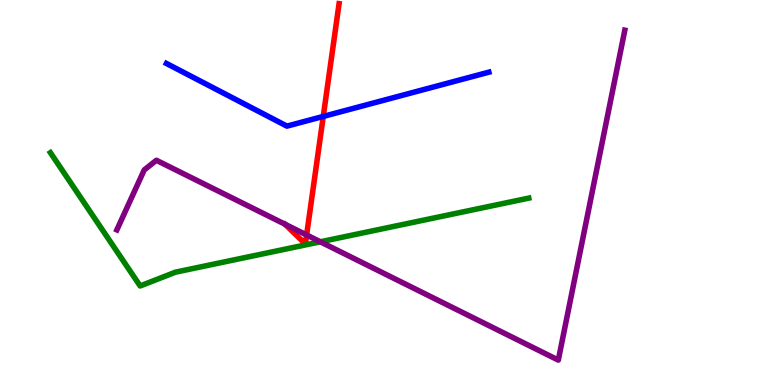[{'lines': ['blue', 'red'], 'intersections': [{'x': 4.17, 'y': 6.98}]}, {'lines': ['green', 'red'], 'intersections': []}, {'lines': ['purple', 'red'], 'intersections': [{'x': 3.96, 'y': 3.9}]}, {'lines': ['blue', 'green'], 'intersections': []}, {'lines': ['blue', 'purple'], 'intersections': []}, {'lines': ['green', 'purple'], 'intersections': [{'x': 4.13, 'y': 3.72}]}]